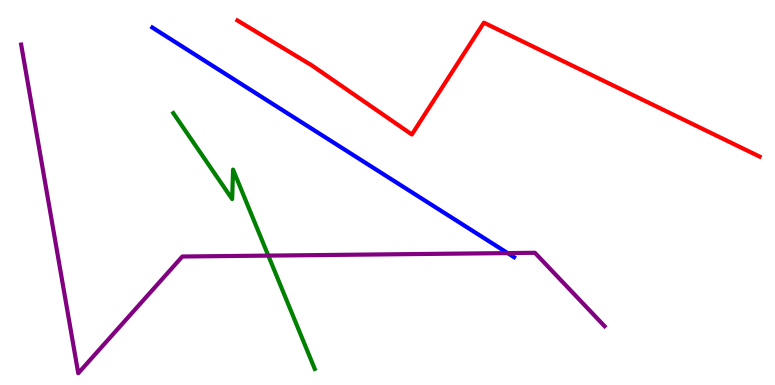[{'lines': ['blue', 'red'], 'intersections': []}, {'lines': ['green', 'red'], 'intersections': []}, {'lines': ['purple', 'red'], 'intersections': []}, {'lines': ['blue', 'green'], 'intersections': []}, {'lines': ['blue', 'purple'], 'intersections': [{'x': 6.55, 'y': 3.43}]}, {'lines': ['green', 'purple'], 'intersections': [{'x': 3.46, 'y': 3.36}]}]